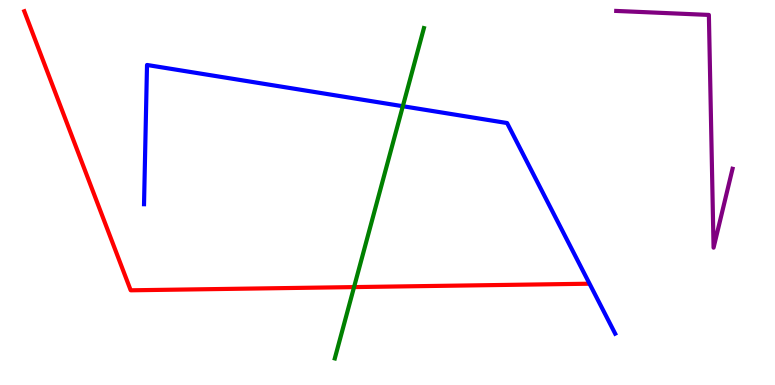[{'lines': ['blue', 'red'], 'intersections': []}, {'lines': ['green', 'red'], 'intersections': [{'x': 4.57, 'y': 2.54}]}, {'lines': ['purple', 'red'], 'intersections': []}, {'lines': ['blue', 'green'], 'intersections': [{'x': 5.2, 'y': 7.24}]}, {'lines': ['blue', 'purple'], 'intersections': []}, {'lines': ['green', 'purple'], 'intersections': []}]